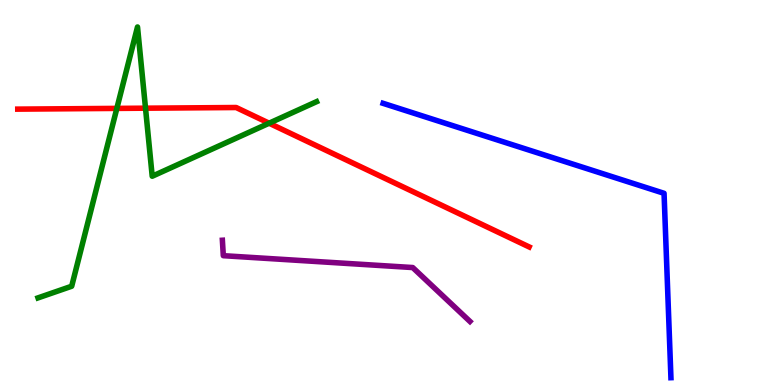[{'lines': ['blue', 'red'], 'intersections': []}, {'lines': ['green', 'red'], 'intersections': [{'x': 1.51, 'y': 7.18}, {'x': 1.88, 'y': 7.19}, {'x': 3.47, 'y': 6.8}]}, {'lines': ['purple', 'red'], 'intersections': []}, {'lines': ['blue', 'green'], 'intersections': []}, {'lines': ['blue', 'purple'], 'intersections': []}, {'lines': ['green', 'purple'], 'intersections': []}]